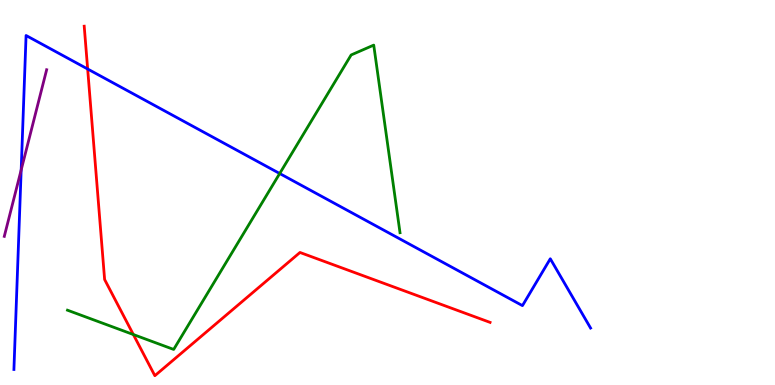[{'lines': ['blue', 'red'], 'intersections': [{'x': 1.13, 'y': 8.21}]}, {'lines': ['green', 'red'], 'intersections': [{'x': 1.72, 'y': 1.31}]}, {'lines': ['purple', 'red'], 'intersections': []}, {'lines': ['blue', 'green'], 'intersections': [{'x': 3.61, 'y': 5.49}]}, {'lines': ['blue', 'purple'], 'intersections': [{'x': 0.273, 'y': 5.59}]}, {'lines': ['green', 'purple'], 'intersections': []}]